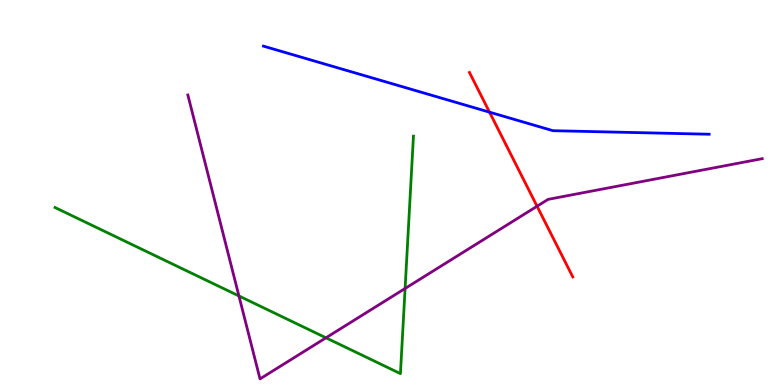[{'lines': ['blue', 'red'], 'intersections': [{'x': 6.32, 'y': 7.09}]}, {'lines': ['green', 'red'], 'intersections': []}, {'lines': ['purple', 'red'], 'intersections': [{'x': 6.93, 'y': 4.64}]}, {'lines': ['blue', 'green'], 'intersections': []}, {'lines': ['blue', 'purple'], 'intersections': []}, {'lines': ['green', 'purple'], 'intersections': [{'x': 3.08, 'y': 2.31}, {'x': 4.21, 'y': 1.23}, {'x': 5.23, 'y': 2.51}]}]